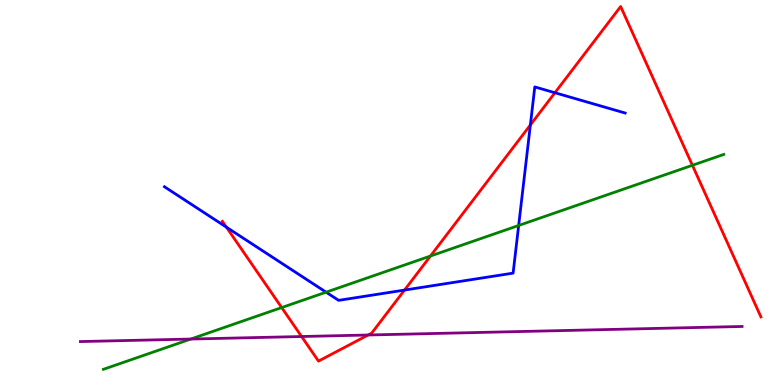[{'lines': ['blue', 'red'], 'intersections': [{'x': 2.92, 'y': 4.1}, {'x': 5.22, 'y': 2.47}, {'x': 6.84, 'y': 6.75}, {'x': 7.16, 'y': 7.59}]}, {'lines': ['green', 'red'], 'intersections': [{'x': 3.63, 'y': 2.01}, {'x': 5.55, 'y': 3.35}, {'x': 8.93, 'y': 5.71}]}, {'lines': ['purple', 'red'], 'intersections': [{'x': 3.89, 'y': 1.26}, {'x': 4.75, 'y': 1.3}]}, {'lines': ['blue', 'green'], 'intersections': [{'x': 4.21, 'y': 2.41}, {'x': 6.69, 'y': 4.14}]}, {'lines': ['blue', 'purple'], 'intersections': []}, {'lines': ['green', 'purple'], 'intersections': [{'x': 2.46, 'y': 1.19}]}]